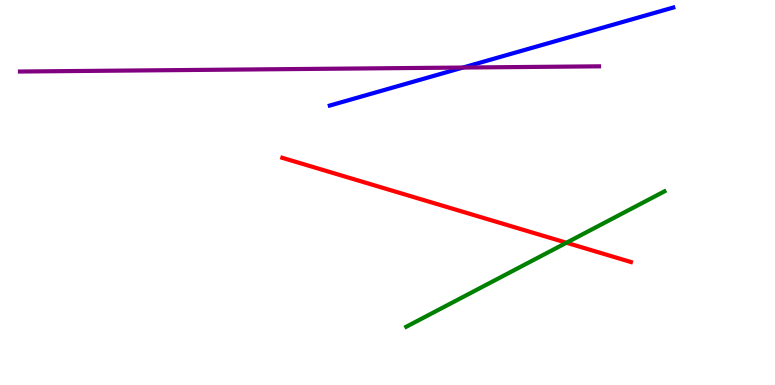[{'lines': ['blue', 'red'], 'intersections': []}, {'lines': ['green', 'red'], 'intersections': [{'x': 7.31, 'y': 3.7}]}, {'lines': ['purple', 'red'], 'intersections': []}, {'lines': ['blue', 'green'], 'intersections': []}, {'lines': ['blue', 'purple'], 'intersections': [{'x': 5.97, 'y': 8.25}]}, {'lines': ['green', 'purple'], 'intersections': []}]